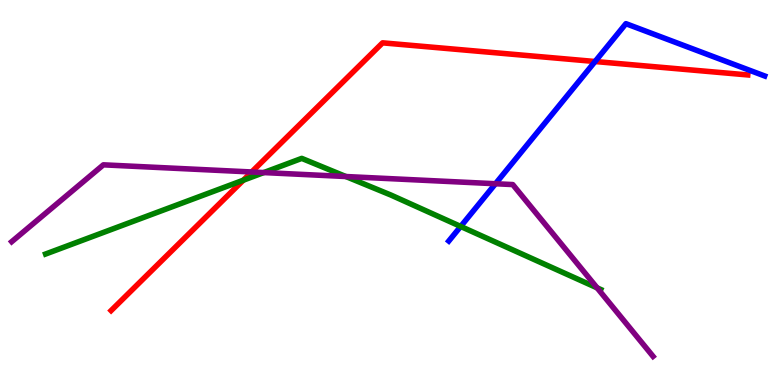[{'lines': ['blue', 'red'], 'intersections': [{'x': 7.68, 'y': 8.4}]}, {'lines': ['green', 'red'], 'intersections': [{'x': 3.14, 'y': 5.32}]}, {'lines': ['purple', 'red'], 'intersections': [{'x': 3.25, 'y': 5.53}]}, {'lines': ['blue', 'green'], 'intersections': [{'x': 5.94, 'y': 4.12}]}, {'lines': ['blue', 'purple'], 'intersections': [{'x': 6.39, 'y': 5.23}]}, {'lines': ['green', 'purple'], 'intersections': [{'x': 3.4, 'y': 5.52}, {'x': 4.46, 'y': 5.41}, {'x': 7.7, 'y': 2.52}]}]